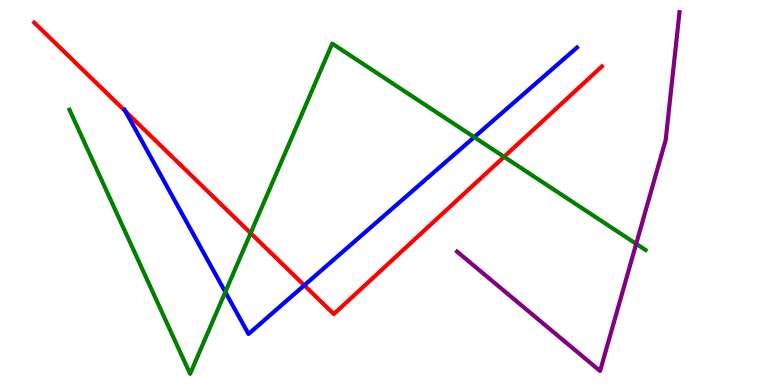[{'lines': ['blue', 'red'], 'intersections': [{'x': 1.62, 'y': 7.11}, {'x': 3.93, 'y': 2.59}]}, {'lines': ['green', 'red'], 'intersections': [{'x': 3.23, 'y': 3.94}, {'x': 6.5, 'y': 5.93}]}, {'lines': ['purple', 'red'], 'intersections': []}, {'lines': ['blue', 'green'], 'intersections': [{'x': 2.91, 'y': 2.42}, {'x': 6.12, 'y': 6.44}]}, {'lines': ['blue', 'purple'], 'intersections': []}, {'lines': ['green', 'purple'], 'intersections': [{'x': 8.21, 'y': 3.67}]}]